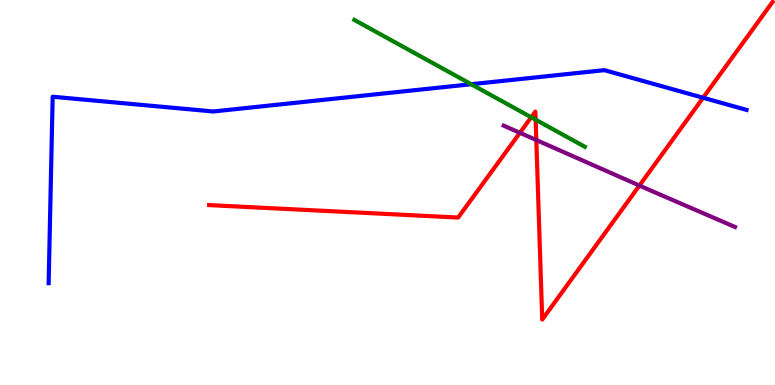[{'lines': ['blue', 'red'], 'intersections': [{'x': 9.07, 'y': 7.46}]}, {'lines': ['green', 'red'], 'intersections': [{'x': 6.85, 'y': 6.95}, {'x': 6.91, 'y': 6.89}]}, {'lines': ['purple', 'red'], 'intersections': [{'x': 6.71, 'y': 6.55}, {'x': 6.92, 'y': 6.36}, {'x': 8.25, 'y': 5.18}]}, {'lines': ['blue', 'green'], 'intersections': [{'x': 6.08, 'y': 7.81}]}, {'lines': ['blue', 'purple'], 'intersections': []}, {'lines': ['green', 'purple'], 'intersections': []}]